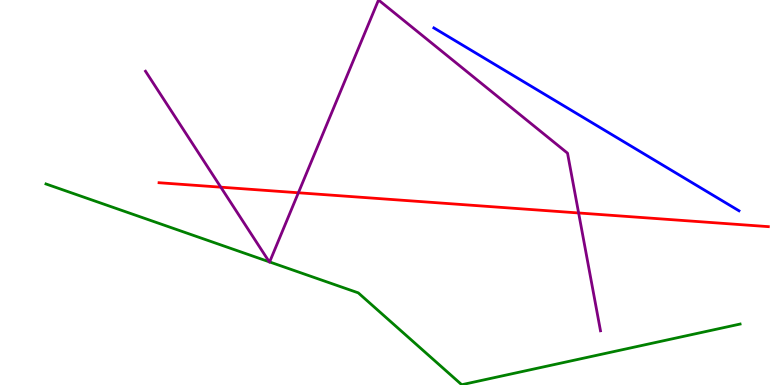[{'lines': ['blue', 'red'], 'intersections': []}, {'lines': ['green', 'red'], 'intersections': []}, {'lines': ['purple', 'red'], 'intersections': [{'x': 2.85, 'y': 5.14}, {'x': 3.85, 'y': 4.99}, {'x': 7.47, 'y': 4.47}]}, {'lines': ['blue', 'green'], 'intersections': []}, {'lines': ['blue', 'purple'], 'intersections': []}, {'lines': ['green', 'purple'], 'intersections': [{'x': 3.47, 'y': 3.2}, {'x': 3.48, 'y': 3.2}]}]